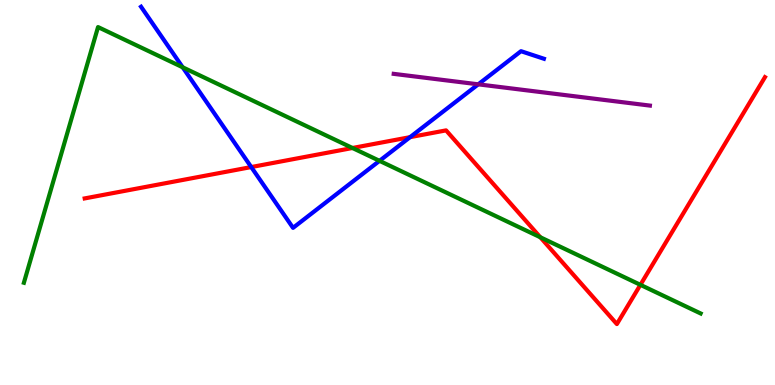[{'lines': ['blue', 'red'], 'intersections': [{'x': 3.24, 'y': 5.66}, {'x': 5.29, 'y': 6.44}]}, {'lines': ['green', 'red'], 'intersections': [{'x': 4.55, 'y': 6.16}, {'x': 6.97, 'y': 3.84}, {'x': 8.26, 'y': 2.6}]}, {'lines': ['purple', 'red'], 'intersections': []}, {'lines': ['blue', 'green'], 'intersections': [{'x': 2.36, 'y': 8.25}, {'x': 4.9, 'y': 5.82}]}, {'lines': ['blue', 'purple'], 'intersections': [{'x': 6.17, 'y': 7.81}]}, {'lines': ['green', 'purple'], 'intersections': []}]